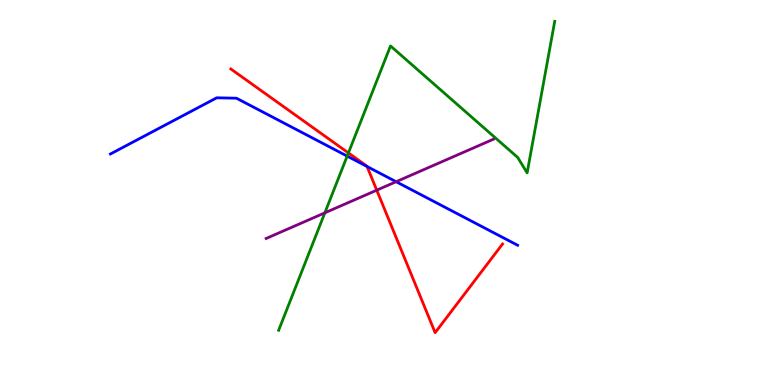[{'lines': ['blue', 'red'], 'intersections': [{'x': 4.74, 'y': 5.68}]}, {'lines': ['green', 'red'], 'intersections': [{'x': 4.5, 'y': 6.03}]}, {'lines': ['purple', 'red'], 'intersections': [{'x': 4.86, 'y': 5.06}]}, {'lines': ['blue', 'green'], 'intersections': [{'x': 4.48, 'y': 5.95}]}, {'lines': ['blue', 'purple'], 'intersections': [{'x': 5.11, 'y': 5.28}]}, {'lines': ['green', 'purple'], 'intersections': [{'x': 4.19, 'y': 4.47}]}]